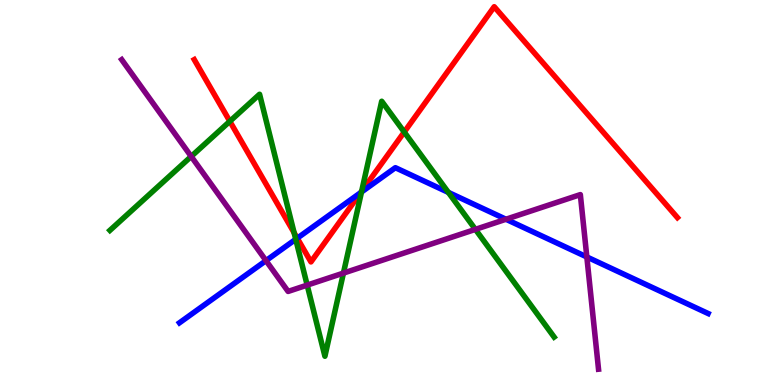[{'lines': ['blue', 'red'], 'intersections': [{'x': 3.84, 'y': 3.81}, {'x': 4.66, 'y': 5.0}]}, {'lines': ['green', 'red'], 'intersections': [{'x': 2.97, 'y': 6.85}, {'x': 3.79, 'y': 3.96}, {'x': 4.67, 'y': 5.03}, {'x': 5.22, 'y': 6.57}]}, {'lines': ['purple', 'red'], 'intersections': []}, {'lines': ['blue', 'green'], 'intersections': [{'x': 3.82, 'y': 3.79}, {'x': 4.66, 'y': 5.01}, {'x': 5.79, 'y': 5.0}]}, {'lines': ['blue', 'purple'], 'intersections': [{'x': 3.43, 'y': 3.23}, {'x': 6.53, 'y': 4.31}, {'x': 7.57, 'y': 3.33}]}, {'lines': ['green', 'purple'], 'intersections': [{'x': 2.47, 'y': 5.94}, {'x': 3.96, 'y': 2.59}, {'x': 4.43, 'y': 2.91}, {'x': 6.13, 'y': 4.04}]}]